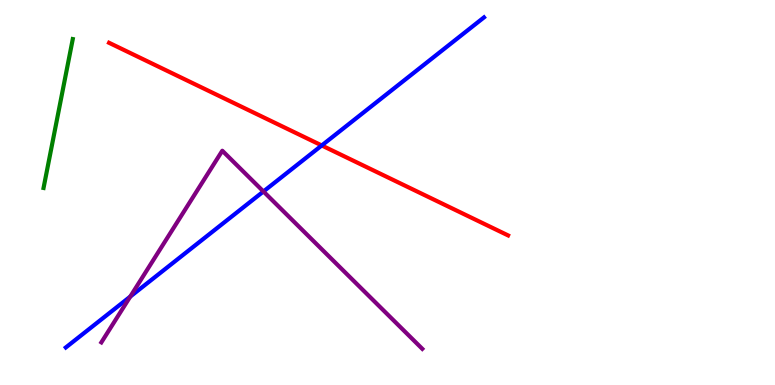[{'lines': ['blue', 'red'], 'intersections': [{'x': 4.15, 'y': 6.22}]}, {'lines': ['green', 'red'], 'intersections': []}, {'lines': ['purple', 'red'], 'intersections': []}, {'lines': ['blue', 'green'], 'intersections': []}, {'lines': ['blue', 'purple'], 'intersections': [{'x': 1.68, 'y': 2.3}, {'x': 3.4, 'y': 5.03}]}, {'lines': ['green', 'purple'], 'intersections': []}]